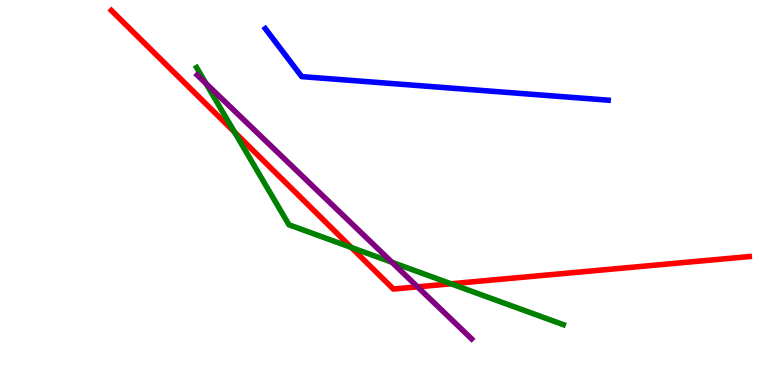[{'lines': ['blue', 'red'], 'intersections': []}, {'lines': ['green', 'red'], 'intersections': [{'x': 3.03, 'y': 6.57}, {'x': 4.53, 'y': 3.57}, {'x': 5.82, 'y': 2.63}]}, {'lines': ['purple', 'red'], 'intersections': [{'x': 5.39, 'y': 2.55}]}, {'lines': ['blue', 'green'], 'intersections': []}, {'lines': ['blue', 'purple'], 'intersections': []}, {'lines': ['green', 'purple'], 'intersections': [{'x': 2.66, 'y': 7.83}, {'x': 5.06, 'y': 3.19}]}]